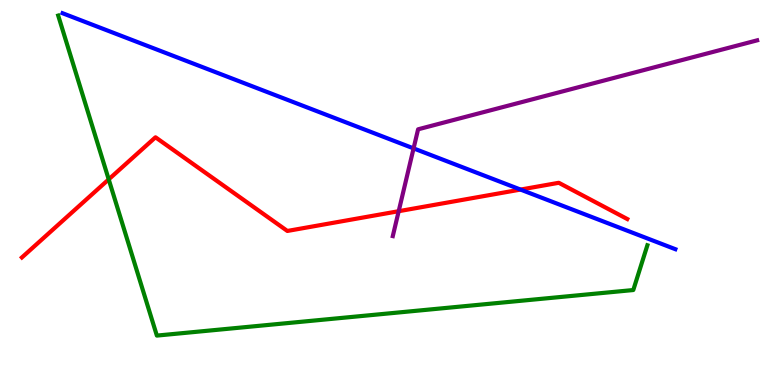[{'lines': ['blue', 'red'], 'intersections': [{'x': 6.72, 'y': 5.08}]}, {'lines': ['green', 'red'], 'intersections': [{'x': 1.4, 'y': 5.34}]}, {'lines': ['purple', 'red'], 'intersections': [{'x': 5.14, 'y': 4.51}]}, {'lines': ['blue', 'green'], 'intersections': []}, {'lines': ['blue', 'purple'], 'intersections': [{'x': 5.34, 'y': 6.15}]}, {'lines': ['green', 'purple'], 'intersections': []}]